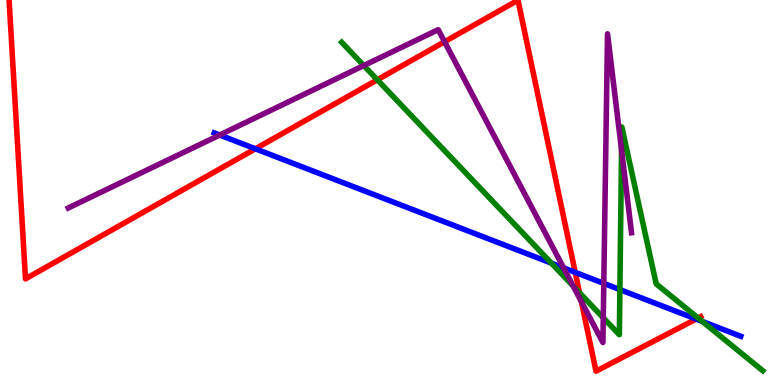[{'lines': ['blue', 'red'], 'intersections': [{'x': 3.3, 'y': 6.14}, {'x': 7.42, 'y': 2.93}, {'x': 8.98, 'y': 1.71}]}, {'lines': ['green', 'red'], 'intersections': [{'x': 4.87, 'y': 7.93}, {'x': 7.48, 'y': 2.4}, {'x': 9.01, 'y': 1.74}]}, {'lines': ['purple', 'red'], 'intersections': [{'x': 5.74, 'y': 8.92}, {'x': 7.5, 'y': 2.17}]}, {'lines': ['blue', 'green'], 'intersections': [{'x': 7.11, 'y': 3.17}, {'x': 8.0, 'y': 2.48}, {'x': 9.06, 'y': 1.65}]}, {'lines': ['blue', 'purple'], 'intersections': [{'x': 2.83, 'y': 6.49}, {'x': 7.27, 'y': 3.04}, {'x': 7.79, 'y': 2.64}]}, {'lines': ['green', 'purple'], 'intersections': [{'x': 4.69, 'y': 8.3}, {'x': 7.4, 'y': 2.57}, {'x': 7.78, 'y': 1.75}, {'x': 8.02, 'y': 6.1}]}]